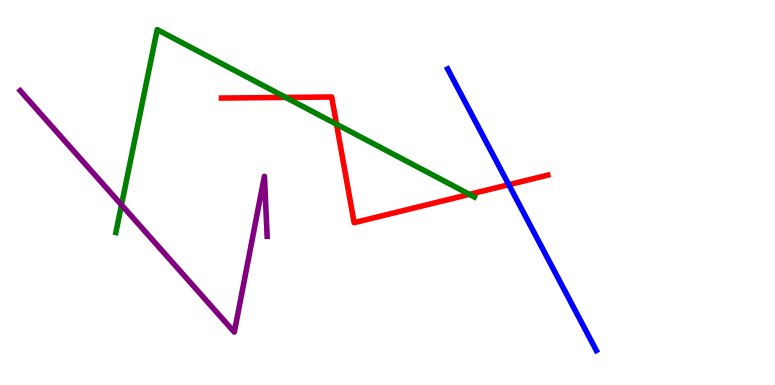[{'lines': ['blue', 'red'], 'intersections': [{'x': 6.57, 'y': 5.2}]}, {'lines': ['green', 'red'], 'intersections': [{'x': 3.69, 'y': 7.47}, {'x': 4.34, 'y': 6.77}, {'x': 6.06, 'y': 4.95}]}, {'lines': ['purple', 'red'], 'intersections': []}, {'lines': ['blue', 'green'], 'intersections': []}, {'lines': ['blue', 'purple'], 'intersections': []}, {'lines': ['green', 'purple'], 'intersections': [{'x': 1.57, 'y': 4.68}]}]